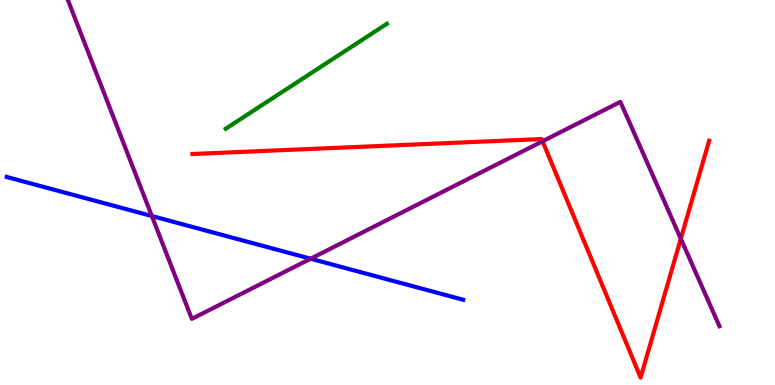[{'lines': ['blue', 'red'], 'intersections': []}, {'lines': ['green', 'red'], 'intersections': []}, {'lines': ['purple', 'red'], 'intersections': [{'x': 7.0, 'y': 6.33}, {'x': 8.78, 'y': 3.8}]}, {'lines': ['blue', 'green'], 'intersections': []}, {'lines': ['blue', 'purple'], 'intersections': [{'x': 1.96, 'y': 4.39}, {'x': 4.01, 'y': 3.28}]}, {'lines': ['green', 'purple'], 'intersections': []}]